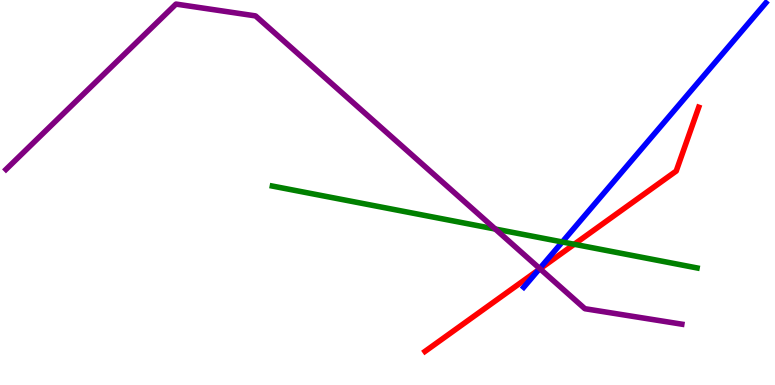[{'lines': ['blue', 'red'], 'intersections': [{'x': 6.95, 'y': 2.99}]}, {'lines': ['green', 'red'], 'intersections': [{'x': 7.41, 'y': 3.66}]}, {'lines': ['purple', 'red'], 'intersections': [{'x': 6.97, 'y': 3.02}]}, {'lines': ['blue', 'green'], 'intersections': [{'x': 7.26, 'y': 3.72}]}, {'lines': ['blue', 'purple'], 'intersections': [{'x': 6.96, 'y': 3.03}]}, {'lines': ['green', 'purple'], 'intersections': [{'x': 6.39, 'y': 4.05}]}]